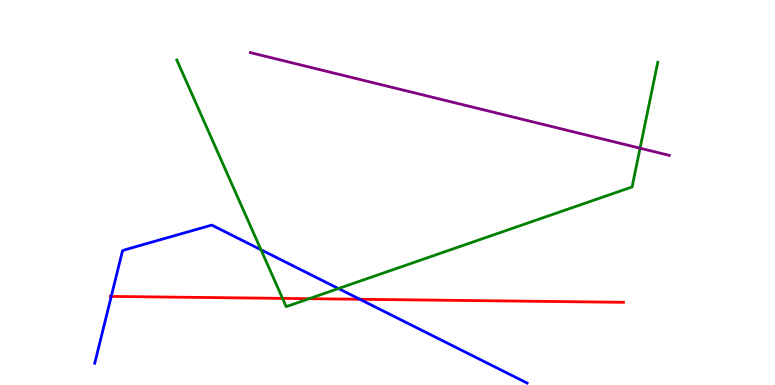[{'lines': ['blue', 'red'], 'intersections': [{'x': 1.44, 'y': 2.3}, {'x': 4.64, 'y': 2.23}]}, {'lines': ['green', 'red'], 'intersections': [{'x': 3.65, 'y': 2.25}, {'x': 3.99, 'y': 2.24}]}, {'lines': ['purple', 'red'], 'intersections': []}, {'lines': ['blue', 'green'], 'intersections': [{'x': 3.37, 'y': 3.51}, {'x': 4.37, 'y': 2.51}]}, {'lines': ['blue', 'purple'], 'intersections': []}, {'lines': ['green', 'purple'], 'intersections': [{'x': 8.26, 'y': 6.15}]}]